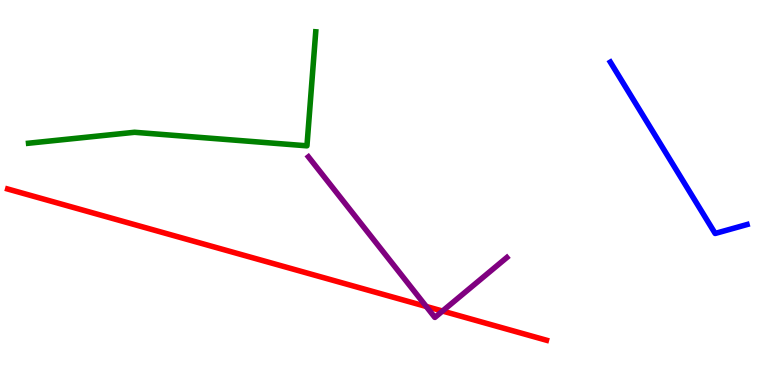[{'lines': ['blue', 'red'], 'intersections': []}, {'lines': ['green', 'red'], 'intersections': []}, {'lines': ['purple', 'red'], 'intersections': [{'x': 5.5, 'y': 2.04}, {'x': 5.71, 'y': 1.92}]}, {'lines': ['blue', 'green'], 'intersections': []}, {'lines': ['blue', 'purple'], 'intersections': []}, {'lines': ['green', 'purple'], 'intersections': []}]